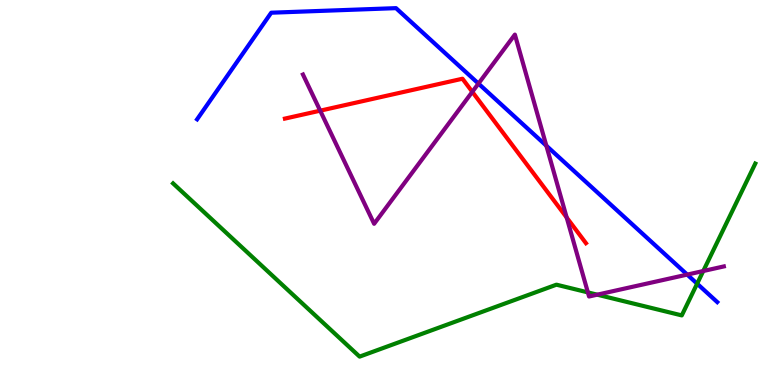[{'lines': ['blue', 'red'], 'intersections': []}, {'lines': ['green', 'red'], 'intersections': []}, {'lines': ['purple', 'red'], 'intersections': [{'x': 4.13, 'y': 7.13}, {'x': 6.09, 'y': 7.61}, {'x': 7.31, 'y': 4.35}]}, {'lines': ['blue', 'green'], 'intersections': [{'x': 9.0, 'y': 2.63}]}, {'lines': ['blue', 'purple'], 'intersections': [{'x': 6.17, 'y': 7.83}, {'x': 7.05, 'y': 6.22}, {'x': 8.87, 'y': 2.87}]}, {'lines': ['green', 'purple'], 'intersections': [{'x': 7.59, 'y': 2.41}, {'x': 7.71, 'y': 2.35}, {'x': 9.07, 'y': 2.96}]}]